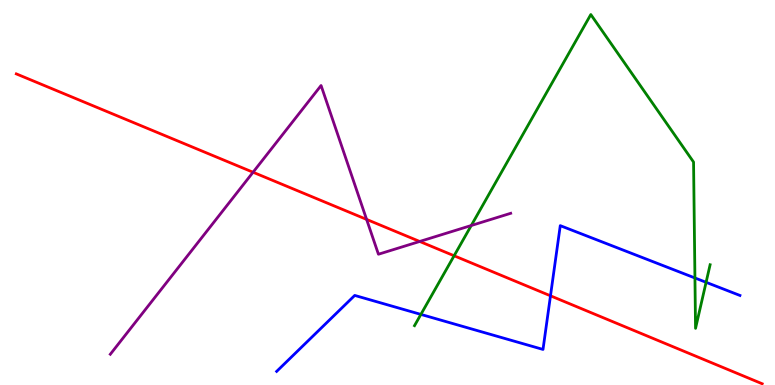[{'lines': ['blue', 'red'], 'intersections': [{'x': 7.1, 'y': 2.32}]}, {'lines': ['green', 'red'], 'intersections': [{'x': 5.86, 'y': 3.36}]}, {'lines': ['purple', 'red'], 'intersections': [{'x': 3.27, 'y': 5.53}, {'x': 4.73, 'y': 4.3}, {'x': 5.42, 'y': 3.73}]}, {'lines': ['blue', 'green'], 'intersections': [{'x': 5.43, 'y': 1.83}, {'x': 8.97, 'y': 2.78}, {'x': 9.11, 'y': 2.67}]}, {'lines': ['blue', 'purple'], 'intersections': []}, {'lines': ['green', 'purple'], 'intersections': [{'x': 6.08, 'y': 4.14}]}]